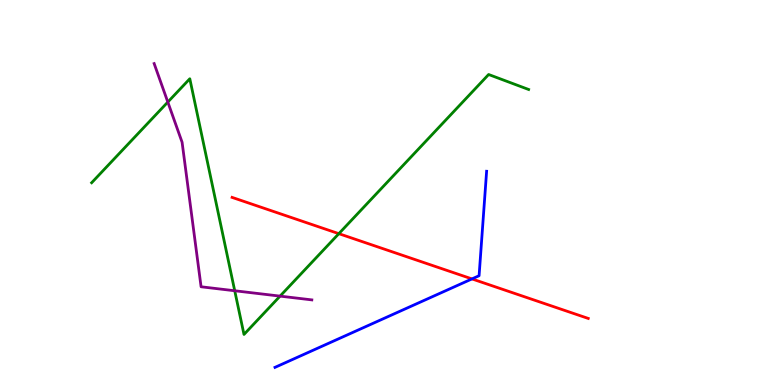[{'lines': ['blue', 'red'], 'intersections': [{'x': 6.09, 'y': 2.76}]}, {'lines': ['green', 'red'], 'intersections': [{'x': 4.37, 'y': 3.93}]}, {'lines': ['purple', 'red'], 'intersections': []}, {'lines': ['blue', 'green'], 'intersections': []}, {'lines': ['blue', 'purple'], 'intersections': []}, {'lines': ['green', 'purple'], 'intersections': [{'x': 2.17, 'y': 7.35}, {'x': 3.03, 'y': 2.45}, {'x': 3.61, 'y': 2.31}]}]